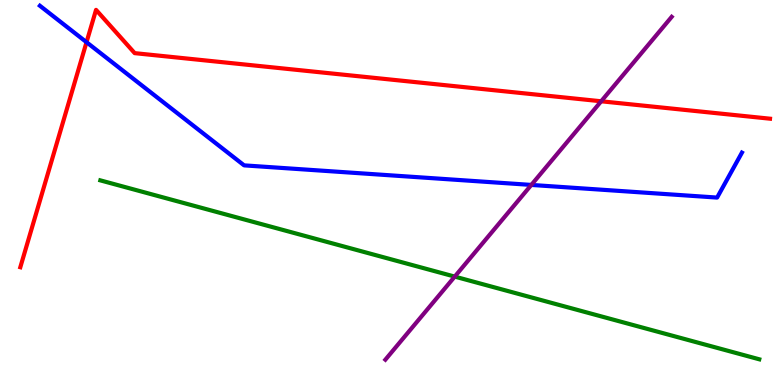[{'lines': ['blue', 'red'], 'intersections': [{'x': 1.12, 'y': 8.9}]}, {'lines': ['green', 'red'], 'intersections': []}, {'lines': ['purple', 'red'], 'intersections': [{'x': 7.76, 'y': 7.37}]}, {'lines': ['blue', 'green'], 'intersections': []}, {'lines': ['blue', 'purple'], 'intersections': [{'x': 6.86, 'y': 5.2}]}, {'lines': ['green', 'purple'], 'intersections': [{'x': 5.87, 'y': 2.82}]}]